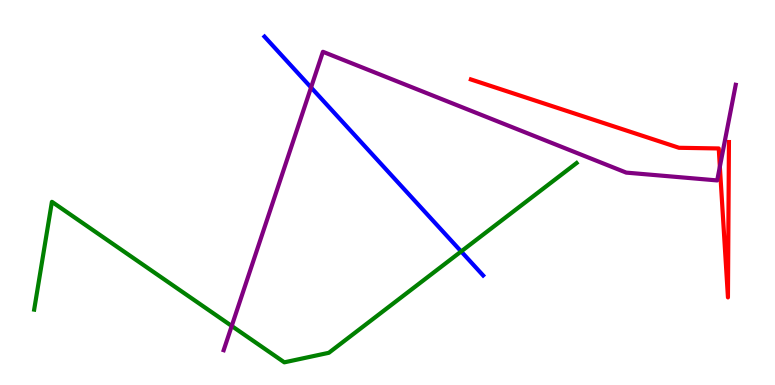[{'lines': ['blue', 'red'], 'intersections': []}, {'lines': ['green', 'red'], 'intersections': []}, {'lines': ['purple', 'red'], 'intersections': [{'x': 9.29, 'y': 5.67}]}, {'lines': ['blue', 'green'], 'intersections': [{'x': 5.95, 'y': 3.47}]}, {'lines': ['blue', 'purple'], 'intersections': [{'x': 4.01, 'y': 7.73}]}, {'lines': ['green', 'purple'], 'intersections': [{'x': 2.99, 'y': 1.53}]}]